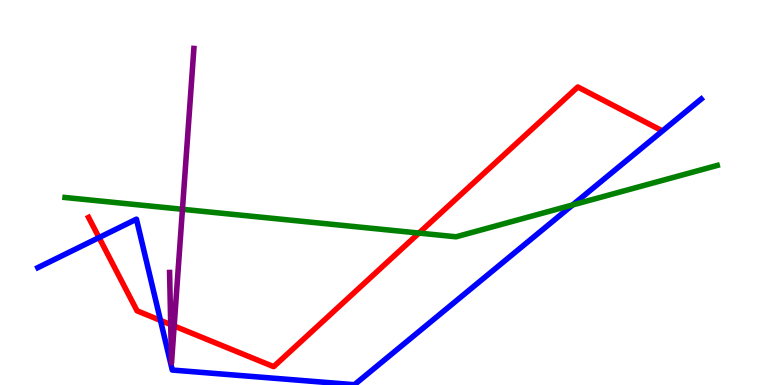[{'lines': ['blue', 'red'], 'intersections': [{'x': 1.28, 'y': 3.83}, {'x': 2.07, 'y': 1.68}]}, {'lines': ['green', 'red'], 'intersections': [{'x': 5.41, 'y': 3.95}]}, {'lines': ['purple', 'red'], 'intersections': [{'x': 2.2, 'y': 1.57}, {'x': 2.25, 'y': 1.53}]}, {'lines': ['blue', 'green'], 'intersections': [{'x': 7.39, 'y': 4.68}]}, {'lines': ['blue', 'purple'], 'intersections': []}, {'lines': ['green', 'purple'], 'intersections': [{'x': 2.35, 'y': 4.56}]}]